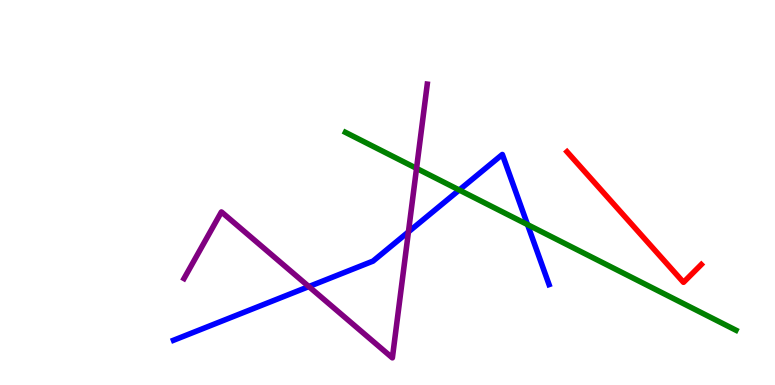[{'lines': ['blue', 'red'], 'intersections': []}, {'lines': ['green', 'red'], 'intersections': []}, {'lines': ['purple', 'red'], 'intersections': []}, {'lines': ['blue', 'green'], 'intersections': [{'x': 5.93, 'y': 5.06}, {'x': 6.81, 'y': 4.17}]}, {'lines': ['blue', 'purple'], 'intersections': [{'x': 3.99, 'y': 2.56}, {'x': 5.27, 'y': 3.98}]}, {'lines': ['green', 'purple'], 'intersections': [{'x': 5.37, 'y': 5.63}]}]